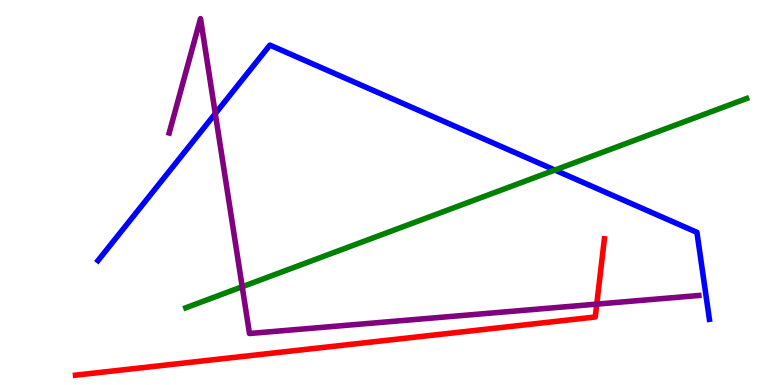[{'lines': ['blue', 'red'], 'intersections': []}, {'lines': ['green', 'red'], 'intersections': []}, {'lines': ['purple', 'red'], 'intersections': [{'x': 7.7, 'y': 2.1}]}, {'lines': ['blue', 'green'], 'intersections': [{'x': 7.16, 'y': 5.58}]}, {'lines': ['blue', 'purple'], 'intersections': [{'x': 2.78, 'y': 7.05}]}, {'lines': ['green', 'purple'], 'intersections': [{'x': 3.13, 'y': 2.55}]}]